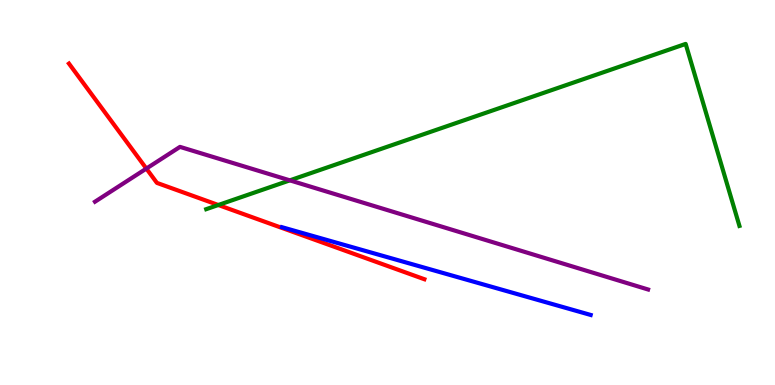[{'lines': ['blue', 'red'], 'intersections': []}, {'lines': ['green', 'red'], 'intersections': [{'x': 2.82, 'y': 4.68}]}, {'lines': ['purple', 'red'], 'intersections': [{'x': 1.89, 'y': 5.62}]}, {'lines': ['blue', 'green'], 'intersections': []}, {'lines': ['blue', 'purple'], 'intersections': []}, {'lines': ['green', 'purple'], 'intersections': [{'x': 3.74, 'y': 5.32}]}]